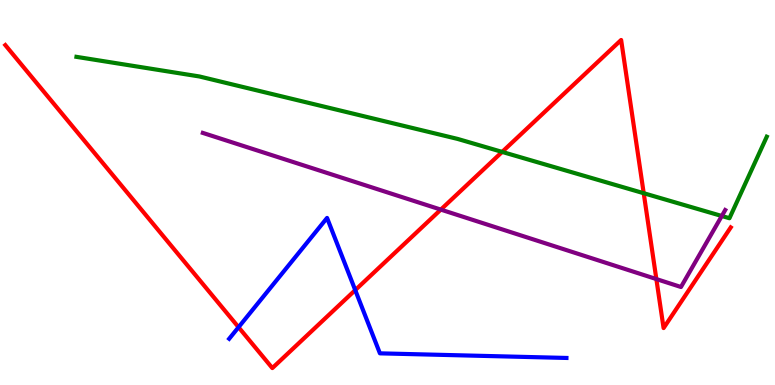[{'lines': ['blue', 'red'], 'intersections': [{'x': 3.08, 'y': 1.5}, {'x': 4.58, 'y': 2.46}]}, {'lines': ['green', 'red'], 'intersections': [{'x': 6.48, 'y': 6.05}, {'x': 8.31, 'y': 4.98}]}, {'lines': ['purple', 'red'], 'intersections': [{'x': 5.69, 'y': 4.56}, {'x': 8.47, 'y': 2.75}]}, {'lines': ['blue', 'green'], 'intersections': []}, {'lines': ['blue', 'purple'], 'intersections': []}, {'lines': ['green', 'purple'], 'intersections': [{'x': 9.31, 'y': 4.39}]}]